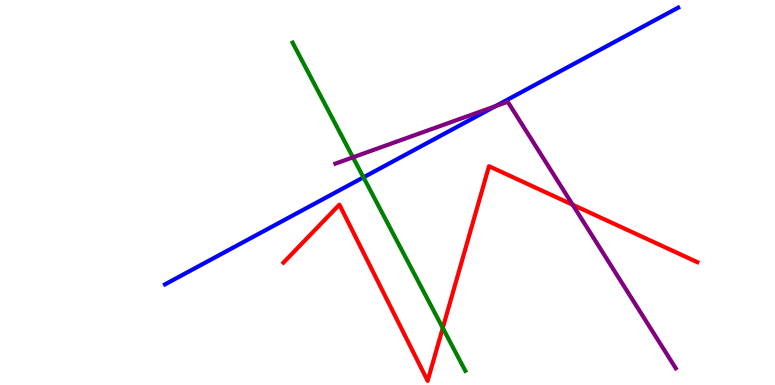[{'lines': ['blue', 'red'], 'intersections': []}, {'lines': ['green', 'red'], 'intersections': [{'x': 5.71, 'y': 1.48}]}, {'lines': ['purple', 'red'], 'intersections': [{'x': 7.39, 'y': 4.68}]}, {'lines': ['blue', 'green'], 'intersections': [{'x': 4.69, 'y': 5.39}]}, {'lines': ['blue', 'purple'], 'intersections': [{'x': 6.39, 'y': 7.24}]}, {'lines': ['green', 'purple'], 'intersections': [{'x': 4.55, 'y': 5.91}]}]